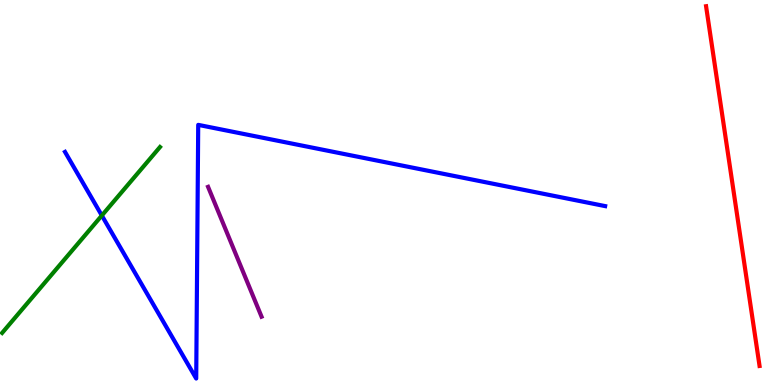[{'lines': ['blue', 'red'], 'intersections': []}, {'lines': ['green', 'red'], 'intersections': []}, {'lines': ['purple', 'red'], 'intersections': []}, {'lines': ['blue', 'green'], 'intersections': [{'x': 1.31, 'y': 4.4}]}, {'lines': ['blue', 'purple'], 'intersections': []}, {'lines': ['green', 'purple'], 'intersections': []}]